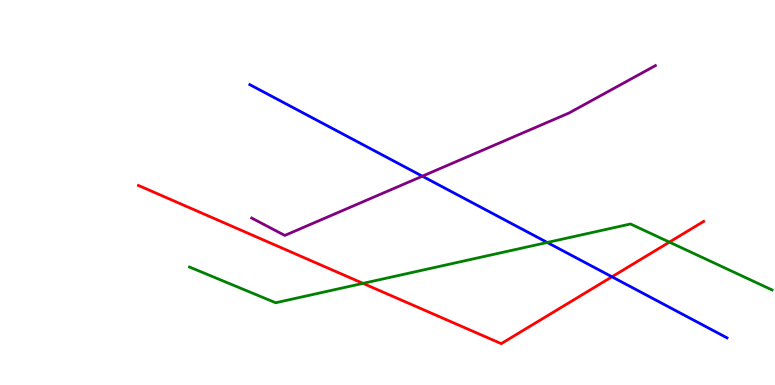[{'lines': ['blue', 'red'], 'intersections': [{'x': 7.9, 'y': 2.81}]}, {'lines': ['green', 'red'], 'intersections': [{'x': 4.68, 'y': 2.64}, {'x': 8.64, 'y': 3.71}]}, {'lines': ['purple', 'red'], 'intersections': []}, {'lines': ['blue', 'green'], 'intersections': [{'x': 7.06, 'y': 3.7}]}, {'lines': ['blue', 'purple'], 'intersections': [{'x': 5.45, 'y': 5.42}]}, {'lines': ['green', 'purple'], 'intersections': []}]